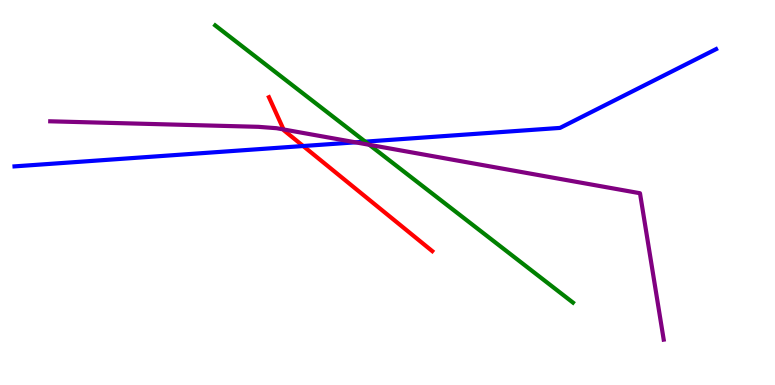[{'lines': ['blue', 'red'], 'intersections': [{'x': 3.91, 'y': 6.21}]}, {'lines': ['green', 'red'], 'intersections': []}, {'lines': ['purple', 'red'], 'intersections': [{'x': 3.66, 'y': 6.64}]}, {'lines': ['blue', 'green'], 'intersections': [{'x': 4.71, 'y': 6.32}]}, {'lines': ['blue', 'purple'], 'intersections': [{'x': 4.59, 'y': 6.3}]}, {'lines': ['green', 'purple'], 'intersections': [{'x': 4.77, 'y': 6.24}]}]